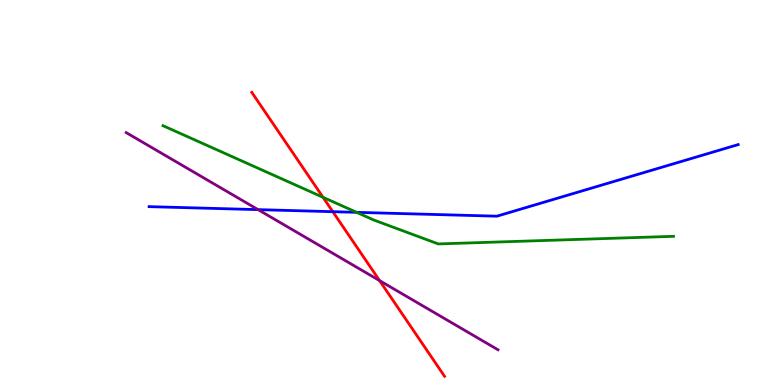[{'lines': ['blue', 'red'], 'intersections': [{'x': 4.29, 'y': 4.5}]}, {'lines': ['green', 'red'], 'intersections': [{'x': 4.17, 'y': 4.88}]}, {'lines': ['purple', 'red'], 'intersections': [{'x': 4.9, 'y': 2.71}]}, {'lines': ['blue', 'green'], 'intersections': [{'x': 4.6, 'y': 4.48}]}, {'lines': ['blue', 'purple'], 'intersections': [{'x': 3.33, 'y': 4.55}]}, {'lines': ['green', 'purple'], 'intersections': []}]